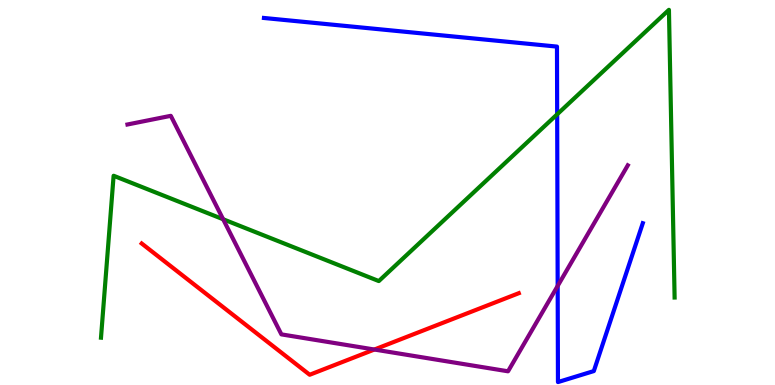[{'lines': ['blue', 'red'], 'intersections': []}, {'lines': ['green', 'red'], 'intersections': []}, {'lines': ['purple', 'red'], 'intersections': [{'x': 4.83, 'y': 0.921}]}, {'lines': ['blue', 'green'], 'intersections': [{'x': 7.19, 'y': 7.03}]}, {'lines': ['blue', 'purple'], 'intersections': [{'x': 7.2, 'y': 2.57}]}, {'lines': ['green', 'purple'], 'intersections': [{'x': 2.88, 'y': 4.31}]}]